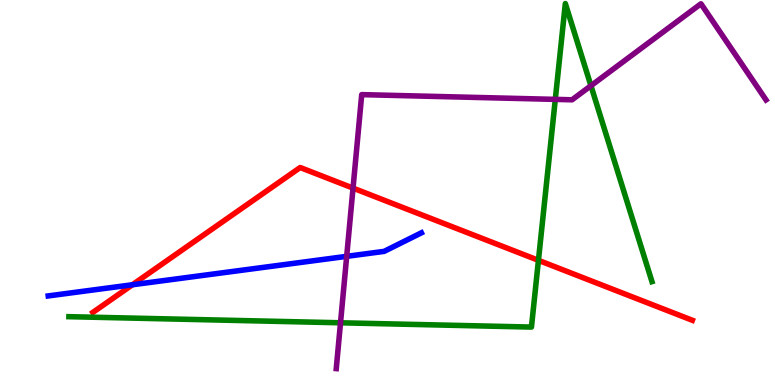[{'lines': ['blue', 'red'], 'intersections': [{'x': 1.71, 'y': 2.6}]}, {'lines': ['green', 'red'], 'intersections': [{'x': 6.95, 'y': 3.24}]}, {'lines': ['purple', 'red'], 'intersections': [{'x': 4.56, 'y': 5.11}]}, {'lines': ['blue', 'green'], 'intersections': []}, {'lines': ['blue', 'purple'], 'intersections': [{'x': 4.47, 'y': 3.34}]}, {'lines': ['green', 'purple'], 'intersections': [{'x': 4.39, 'y': 1.62}, {'x': 7.17, 'y': 7.42}, {'x': 7.63, 'y': 7.77}]}]